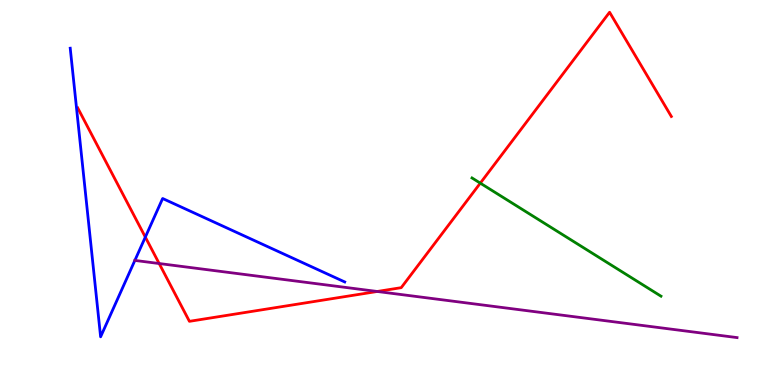[{'lines': ['blue', 'red'], 'intersections': [{'x': 1.88, 'y': 3.84}]}, {'lines': ['green', 'red'], 'intersections': [{'x': 6.2, 'y': 5.24}]}, {'lines': ['purple', 'red'], 'intersections': [{'x': 2.05, 'y': 3.16}, {'x': 4.87, 'y': 2.43}]}, {'lines': ['blue', 'green'], 'intersections': []}, {'lines': ['blue', 'purple'], 'intersections': []}, {'lines': ['green', 'purple'], 'intersections': []}]